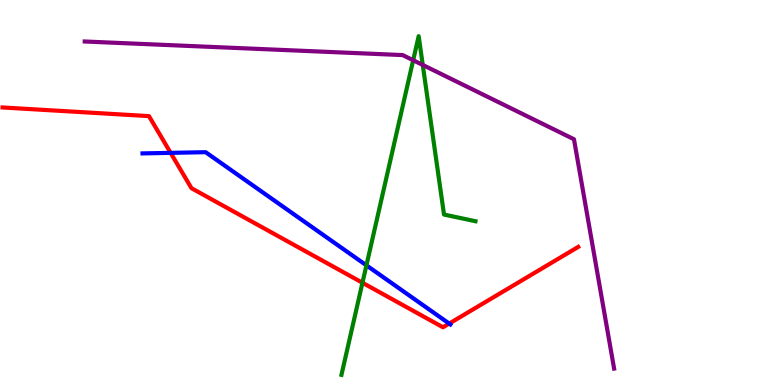[{'lines': ['blue', 'red'], 'intersections': [{'x': 2.2, 'y': 6.03}, {'x': 5.8, 'y': 1.6}]}, {'lines': ['green', 'red'], 'intersections': [{'x': 4.68, 'y': 2.66}]}, {'lines': ['purple', 'red'], 'intersections': []}, {'lines': ['blue', 'green'], 'intersections': [{'x': 4.73, 'y': 3.11}]}, {'lines': ['blue', 'purple'], 'intersections': []}, {'lines': ['green', 'purple'], 'intersections': [{'x': 5.33, 'y': 8.44}, {'x': 5.45, 'y': 8.31}]}]